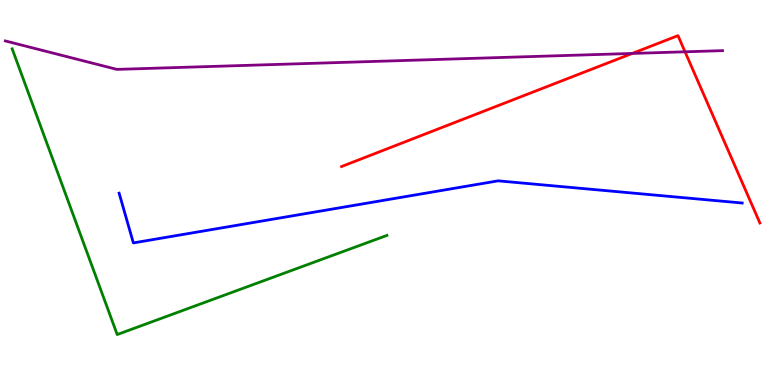[{'lines': ['blue', 'red'], 'intersections': []}, {'lines': ['green', 'red'], 'intersections': []}, {'lines': ['purple', 'red'], 'intersections': [{'x': 8.16, 'y': 8.61}, {'x': 8.84, 'y': 8.65}]}, {'lines': ['blue', 'green'], 'intersections': []}, {'lines': ['blue', 'purple'], 'intersections': []}, {'lines': ['green', 'purple'], 'intersections': []}]